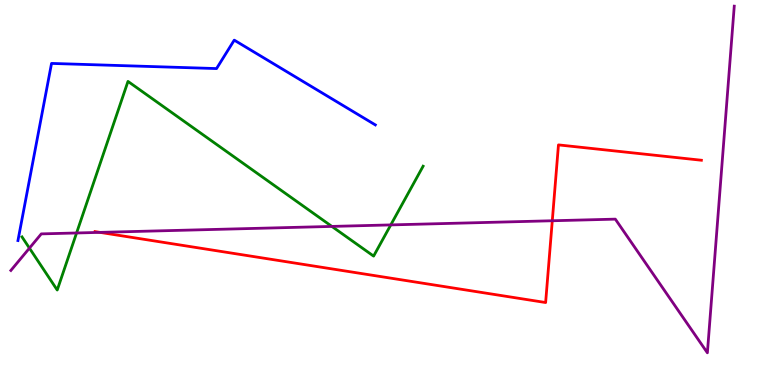[{'lines': ['blue', 'red'], 'intersections': []}, {'lines': ['green', 'red'], 'intersections': []}, {'lines': ['purple', 'red'], 'intersections': [{'x': 1.29, 'y': 3.96}, {'x': 7.13, 'y': 4.27}]}, {'lines': ['blue', 'green'], 'intersections': []}, {'lines': ['blue', 'purple'], 'intersections': []}, {'lines': ['green', 'purple'], 'intersections': [{'x': 0.38, 'y': 3.55}, {'x': 0.988, 'y': 3.95}, {'x': 4.28, 'y': 4.12}, {'x': 5.04, 'y': 4.16}]}]